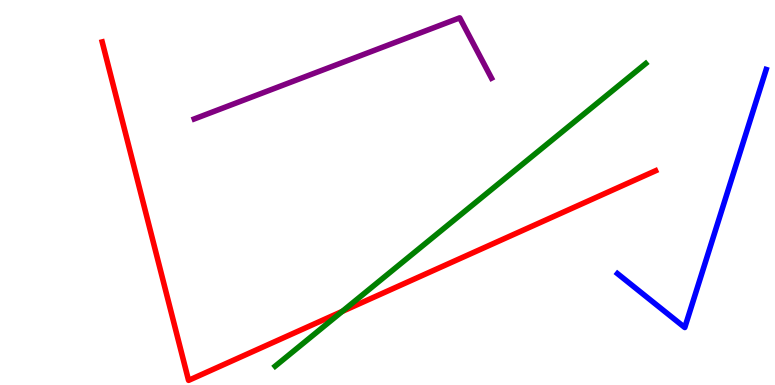[{'lines': ['blue', 'red'], 'intersections': []}, {'lines': ['green', 'red'], 'intersections': [{'x': 4.42, 'y': 1.91}]}, {'lines': ['purple', 'red'], 'intersections': []}, {'lines': ['blue', 'green'], 'intersections': []}, {'lines': ['blue', 'purple'], 'intersections': []}, {'lines': ['green', 'purple'], 'intersections': []}]